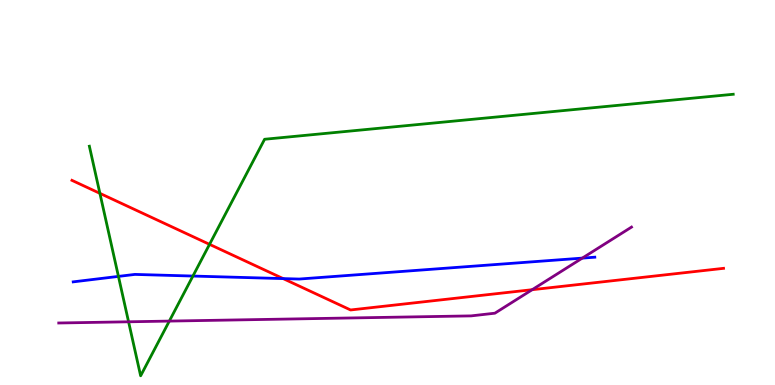[{'lines': ['blue', 'red'], 'intersections': [{'x': 3.65, 'y': 2.76}]}, {'lines': ['green', 'red'], 'intersections': [{'x': 1.29, 'y': 4.98}, {'x': 2.7, 'y': 3.65}]}, {'lines': ['purple', 'red'], 'intersections': [{'x': 6.87, 'y': 2.48}]}, {'lines': ['blue', 'green'], 'intersections': [{'x': 1.53, 'y': 2.82}, {'x': 2.49, 'y': 2.83}]}, {'lines': ['blue', 'purple'], 'intersections': [{'x': 7.51, 'y': 3.3}]}, {'lines': ['green', 'purple'], 'intersections': [{'x': 1.66, 'y': 1.64}, {'x': 2.18, 'y': 1.66}]}]